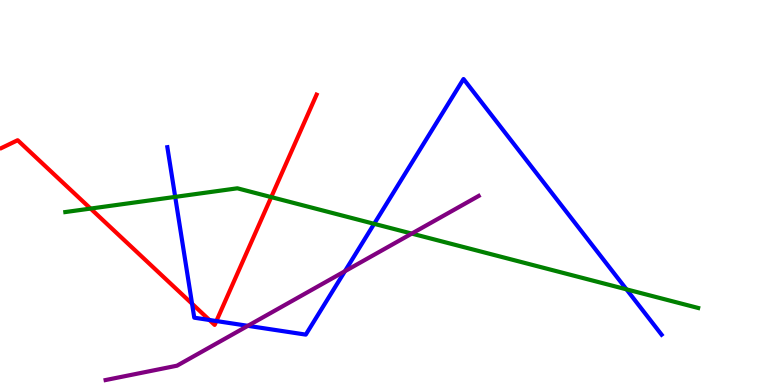[{'lines': ['blue', 'red'], 'intersections': [{'x': 2.48, 'y': 2.11}, {'x': 2.7, 'y': 1.69}, {'x': 2.79, 'y': 1.66}]}, {'lines': ['green', 'red'], 'intersections': [{'x': 1.17, 'y': 4.58}, {'x': 3.5, 'y': 4.88}]}, {'lines': ['purple', 'red'], 'intersections': []}, {'lines': ['blue', 'green'], 'intersections': [{'x': 2.26, 'y': 4.89}, {'x': 4.83, 'y': 4.19}, {'x': 8.08, 'y': 2.48}]}, {'lines': ['blue', 'purple'], 'intersections': [{'x': 3.2, 'y': 1.54}, {'x': 4.45, 'y': 2.96}]}, {'lines': ['green', 'purple'], 'intersections': [{'x': 5.31, 'y': 3.93}]}]